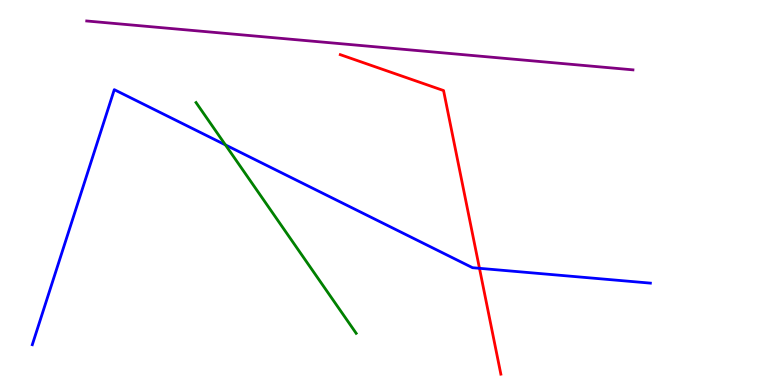[{'lines': ['blue', 'red'], 'intersections': [{'x': 6.19, 'y': 3.03}]}, {'lines': ['green', 'red'], 'intersections': []}, {'lines': ['purple', 'red'], 'intersections': []}, {'lines': ['blue', 'green'], 'intersections': [{'x': 2.91, 'y': 6.24}]}, {'lines': ['blue', 'purple'], 'intersections': []}, {'lines': ['green', 'purple'], 'intersections': []}]